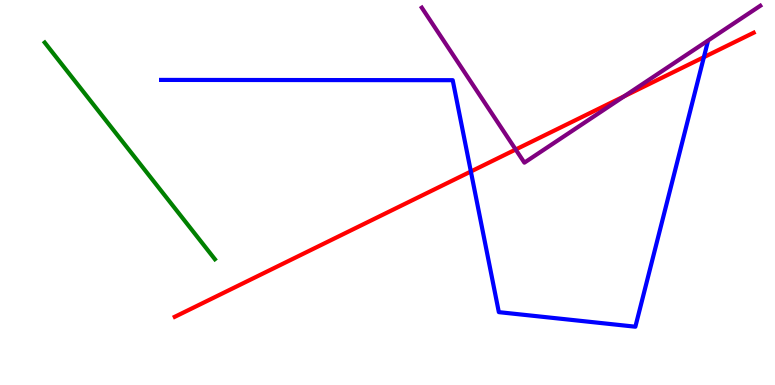[{'lines': ['blue', 'red'], 'intersections': [{'x': 6.08, 'y': 5.55}, {'x': 9.08, 'y': 8.52}]}, {'lines': ['green', 'red'], 'intersections': []}, {'lines': ['purple', 'red'], 'intersections': [{'x': 6.65, 'y': 6.12}, {'x': 8.06, 'y': 7.5}]}, {'lines': ['blue', 'green'], 'intersections': []}, {'lines': ['blue', 'purple'], 'intersections': []}, {'lines': ['green', 'purple'], 'intersections': []}]